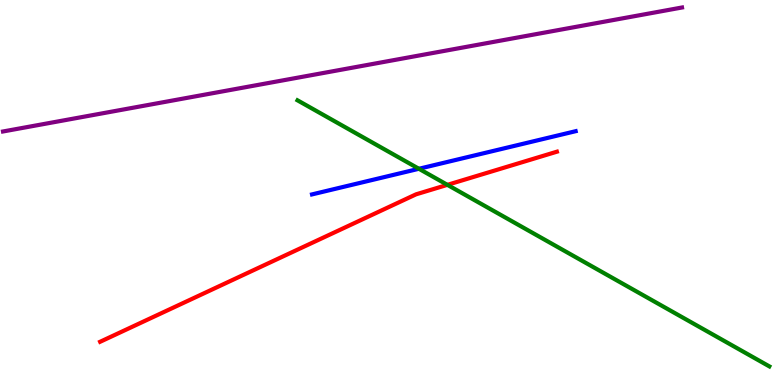[{'lines': ['blue', 'red'], 'intersections': []}, {'lines': ['green', 'red'], 'intersections': [{'x': 5.77, 'y': 5.2}]}, {'lines': ['purple', 'red'], 'intersections': []}, {'lines': ['blue', 'green'], 'intersections': [{'x': 5.41, 'y': 5.62}]}, {'lines': ['blue', 'purple'], 'intersections': []}, {'lines': ['green', 'purple'], 'intersections': []}]